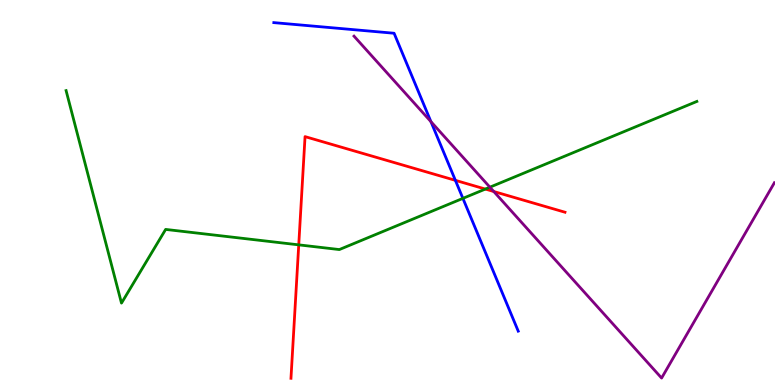[{'lines': ['blue', 'red'], 'intersections': [{'x': 5.88, 'y': 5.32}]}, {'lines': ['green', 'red'], 'intersections': [{'x': 3.85, 'y': 3.64}, {'x': 6.26, 'y': 5.09}]}, {'lines': ['purple', 'red'], 'intersections': [{'x': 6.37, 'y': 5.03}]}, {'lines': ['blue', 'green'], 'intersections': [{'x': 5.97, 'y': 4.85}]}, {'lines': ['blue', 'purple'], 'intersections': [{'x': 5.56, 'y': 6.84}]}, {'lines': ['green', 'purple'], 'intersections': [{'x': 6.32, 'y': 5.14}]}]